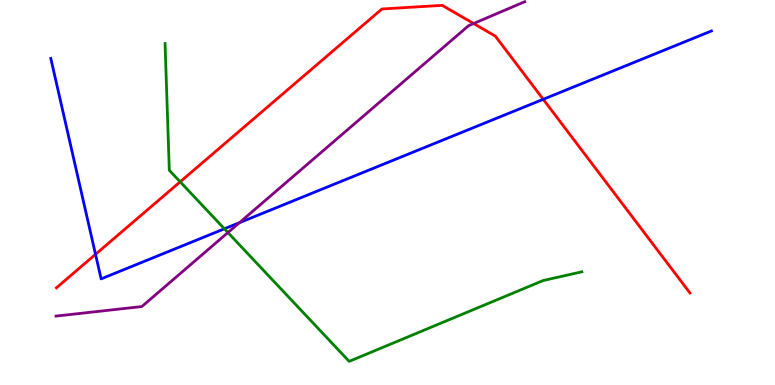[{'lines': ['blue', 'red'], 'intersections': [{'x': 1.23, 'y': 3.39}, {'x': 7.01, 'y': 7.42}]}, {'lines': ['green', 'red'], 'intersections': [{'x': 2.32, 'y': 5.28}]}, {'lines': ['purple', 'red'], 'intersections': [{'x': 6.11, 'y': 9.39}]}, {'lines': ['blue', 'green'], 'intersections': [{'x': 2.9, 'y': 4.06}]}, {'lines': ['blue', 'purple'], 'intersections': [{'x': 3.09, 'y': 4.22}]}, {'lines': ['green', 'purple'], 'intersections': [{'x': 2.94, 'y': 3.96}]}]